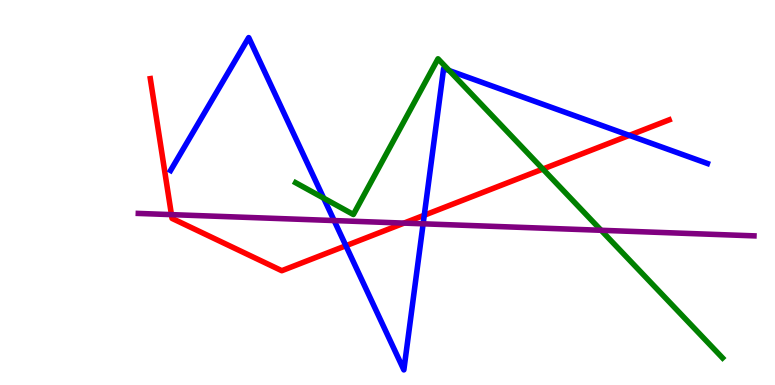[{'lines': ['blue', 'red'], 'intersections': [{'x': 4.46, 'y': 3.62}, {'x': 5.47, 'y': 4.41}, {'x': 8.12, 'y': 6.48}]}, {'lines': ['green', 'red'], 'intersections': [{'x': 7.0, 'y': 5.61}]}, {'lines': ['purple', 'red'], 'intersections': [{'x': 2.21, 'y': 4.43}, {'x': 5.21, 'y': 4.21}]}, {'lines': ['blue', 'green'], 'intersections': [{'x': 4.18, 'y': 4.85}, {'x': 5.8, 'y': 8.17}]}, {'lines': ['blue', 'purple'], 'intersections': [{'x': 4.31, 'y': 4.27}, {'x': 5.46, 'y': 4.19}]}, {'lines': ['green', 'purple'], 'intersections': [{'x': 7.76, 'y': 4.02}]}]